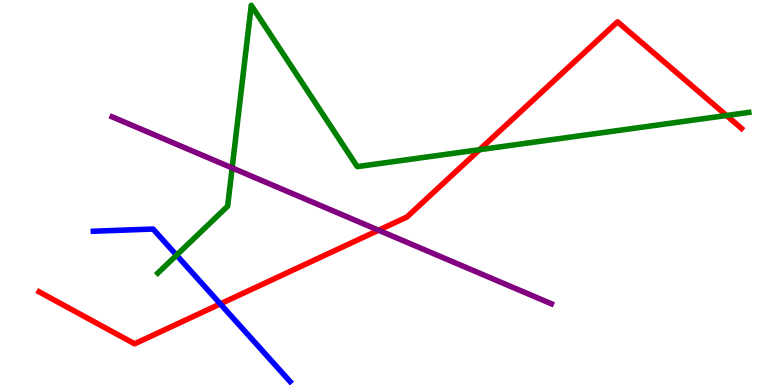[{'lines': ['blue', 'red'], 'intersections': [{'x': 2.84, 'y': 2.11}]}, {'lines': ['green', 'red'], 'intersections': [{'x': 6.19, 'y': 6.11}, {'x': 9.37, 'y': 7.0}]}, {'lines': ['purple', 'red'], 'intersections': [{'x': 4.88, 'y': 4.02}]}, {'lines': ['blue', 'green'], 'intersections': [{'x': 2.28, 'y': 3.37}]}, {'lines': ['blue', 'purple'], 'intersections': []}, {'lines': ['green', 'purple'], 'intersections': [{'x': 3.0, 'y': 5.64}]}]